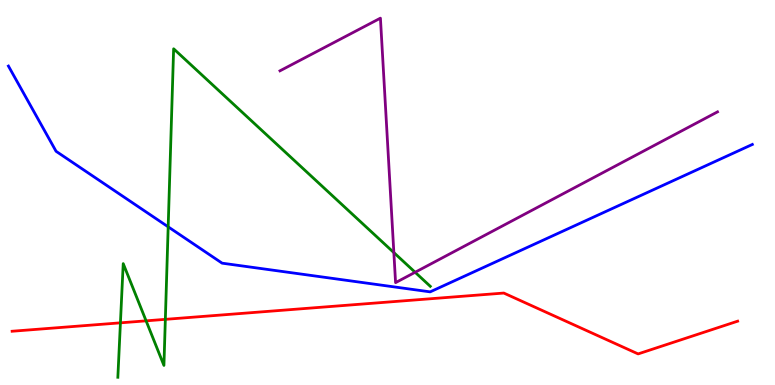[{'lines': ['blue', 'red'], 'intersections': []}, {'lines': ['green', 'red'], 'intersections': [{'x': 1.55, 'y': 1.61}, {'x': 1.89, 'y': 1.67}, {'x': 2.13, 'y': 1.71}]}, {'lines': ['purple', 'red'], 'intersections': []}, {'lines': ['blue', 'green'], 'intersections': [{'x': 2.17, 'y': 4.11}]}, {'lines': ['blue', 'purple'], 'intersections': []}, {'lines': ['green', 'purple'], 'intersections': [{'x': 5.08, 'y': 3.44}, {'x': 5.36, 'y': 2.93}]}]